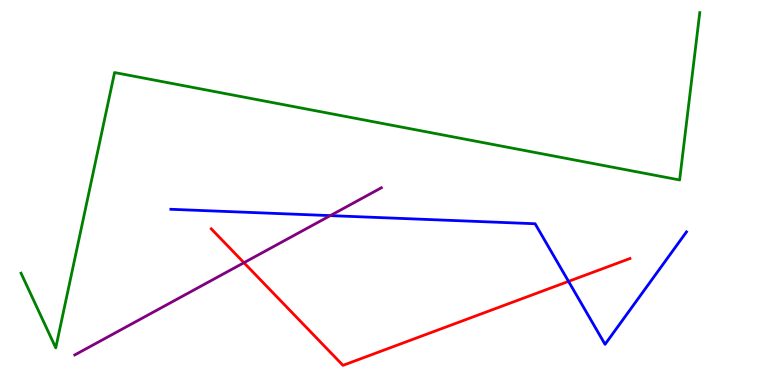[{'lines': ['blue', 'red'], 'intersections': [{'x': 7.34, 'y': 2.69}]}, {'lines': ['green', 'red'], 'intersections': []}, {'lines': ['purple', 'red'], 'intersections': [{'x': 3.15, 'y': 3.18}]}, {'lines': ['blue', 'green'], 'intersections': []}, {'lines': ['blue', 'purple'], 'intersections': [{'x': 4.26, 'y': 4.4}]}, {'lines': ['green', 'purple'], 'intersections': []}]